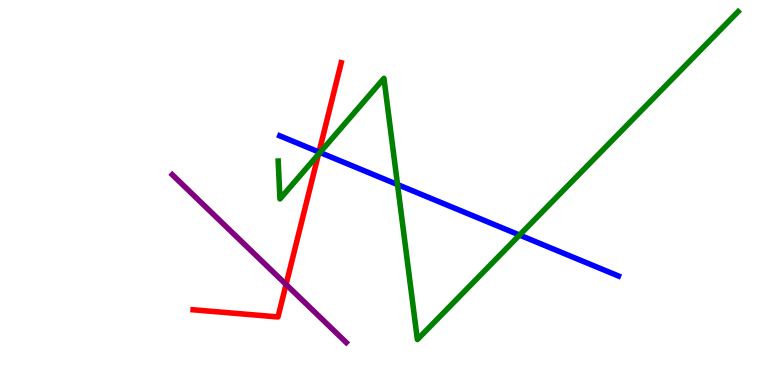[{'lines': ['blue', 'red'], 'intersections': [{'x': 4.12, 'y': 6.05}]}, {'lines': ['green', 'red'], 'intersections': [{'x': 4.11, 'y': 5.99}]}, {'lines': ['purple', 'red'], 'intersections': [{'x': 3.69, 'y': 2.61}]}, {'lines': ['blue', 'green'], 'intersections': [{'x': 4.13, 'y': 6.04}, {'x': 5.13, 'y': 5.21}, {'x': 6.7, 'y': 3.89}]}, {'lines': ['blue', 'purple'], 'intersections': []}, {'lines': ['green', 'purple'], 'intersections': []}]